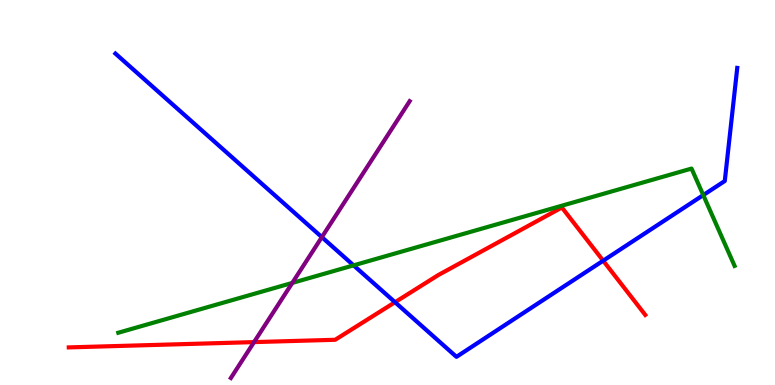[{'lines': ['blue', 'red'], 'intersections': [{'x': 5.1, 'y': 2.15}, {'x': 7.78, 'y': 3.23}]}, {'lines': ['green', 'red'], 'intersections': []}, {'lines': ['purple', 'red'], 'intersections': [{'x': 3.28, 'y': 1.11}]}, {'lines': ['blue', 'green'], 'intersections': [{'x': 4.56, 'y': 3.11}, {'x': 9.07, 'y': 4.93}]}, {'lines': ['blue', 'purple'], 'intersections': [{'x': 4.15, 'y': 3.84}]}, {'lines': ['green', 'purple'], 'intersections': [{'x': 3.77, 'y': 2.65}]}]